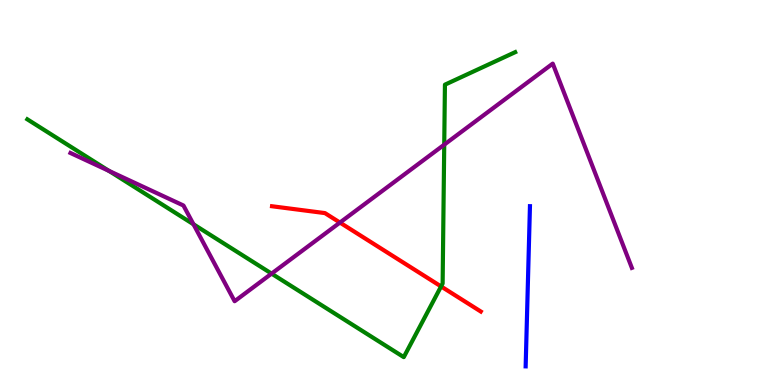[{'lines': ['blue', 'red'], 'intersections': []}, {'lines': ['green', 'red'], 'intersections': [{'x': 5.69, 'y': 2.56}]}, {'lines': ['purple', 'red'], 'intersections': [{'x': 4.39, 'y': 4.22}]}, {'lines': ['blue', 'green'], 'intersections': []}, {'lines': ['blue', 'purple'], 'intersections': []}, {'lines': ['green', 'purple'], 'intersections': [{'x': 1.41, 'y': 5.56}, {'x': 2.5, 'y': 4.17}, {'x': 3.5, 'y': 2.89}, {'x': 5.73, 'y': 6.24}]}]